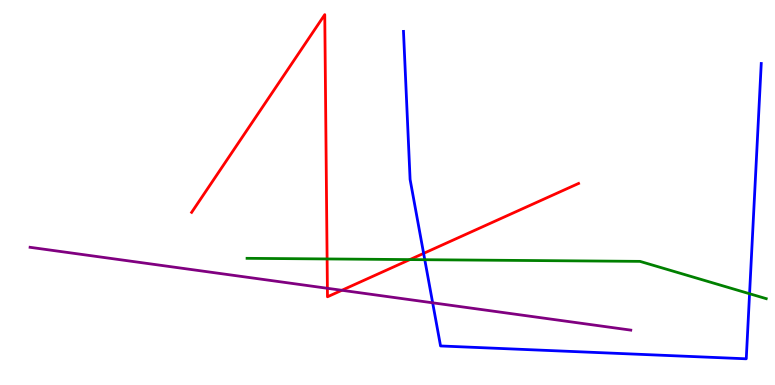[{'lines': ['blue', 'red'], 'intersections': [{'x': 5.47, 'y': 3.42}]}, {'lines': ['green', 'red'], 'intersections': [{'x': 4.22, 'y': 3.27}, {'x': 5.29, 'y': 3.26}]}, {'lines': ['purple', 'red'], 'intersections': [{'x': 4.22, 'y': 2.51}, {'x': 4.41, 'y': 2.46}]}, {'lines': ['blue', 'green'], 'intersections': [{'x': 5.48, 'y': 3.25}, {'x': 9.67, 'y': 2.37}]}, {'lines': ['blue', 'purple'], 'intersections': [{'x': 5.58, 'y': 2.13}]}, {'lines': ['green', 'purple'], 'intersections': []}]